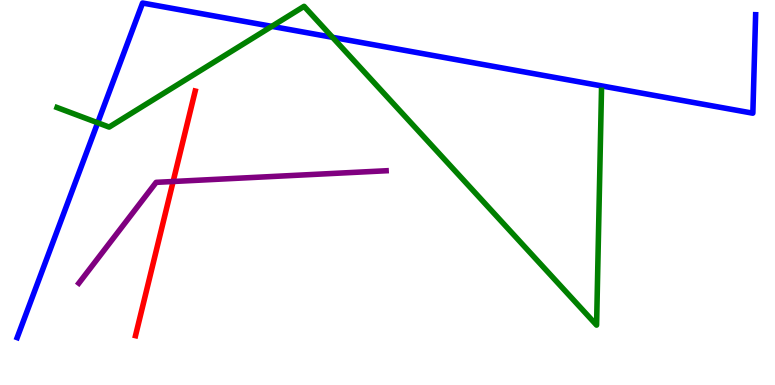[{'lines': ['blue', 'red'], 'intersections': []}, {'lines': ['green', 'red'], 'intersections': []}, {'lines': ['purple', 'red'], 'intersections': [{'x': 2.23, 'y': 5.29}]}, {'lines': ['blue', 'green'], 'intersections': [{'x': 1.26, 'y': 6.81}, {'x': 3.51, 'y': 9.32}, {'x': 4.29, 'y': 9.03}]}, {'lines': ['blue', 'purple'], 'intersections': []}, {'lines': ['green', 'purple'], 'intersections': []}]